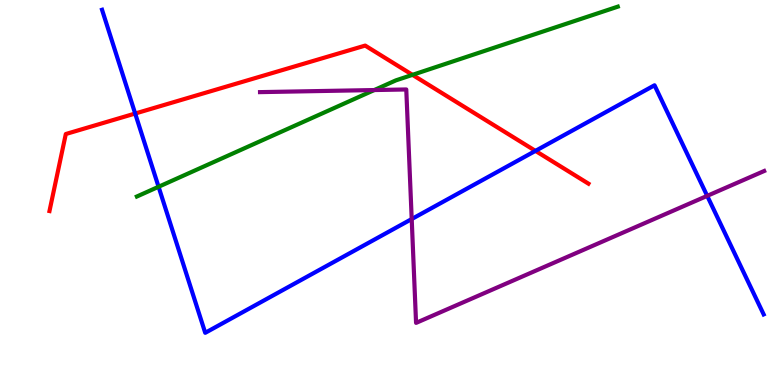[{'lines': ['blue', 'red'], 'intersections': [{'x': 1.74, 'y': 7.05}, {'x': 6.91, 'y': 6.08}]}, {'lines': ['green', 'red'], 'intersections': [{'x': 5.32, 'y': 8.06}]}, {'lines': ['purple', 'red'], 'intersections': []}, {'lines': ['blue', 'green'], 'intersections': [{'x': 2.05, 'y': 5.15}]}, {'lines': ['blue', 'purple'], 'intersections': [{'x': 5.31, 'y': 4.31}, {'x': 9.13, 'y': 4.91}]}, {'lines': ['green', 'purple'], 'intersections': [{'x': 4.83, 'y': 7.66}]}]